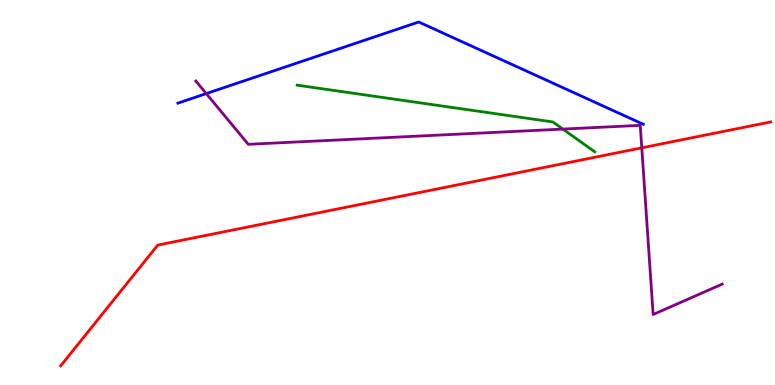[{'lines': ['blue', 'red'], 'intersections': []}, {'lines': ['green', 'red'], 'intersections': []}, {'lines': ['purple', 'red'], 'intersections': [{'x': 8.28, 'y': 6.16}]}, {'lines': ['blue', 'green'], 'intersections': []}, {'lines': ['blue', 'purple'], 'intersections': [{'x': 2.66, 'y': 7.57}]}, {'lines': ['green', 'purple'], 'intersections': [{'x': 7.26, 'y': 6.65}]}]